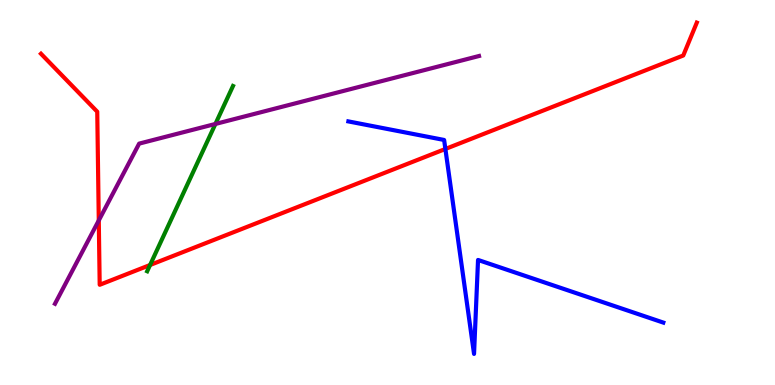[{'lines': ['blue', 'red'], 'intersections': [{'x': 5.75, 'y': 6.13}]}, {'lines': ['green', 'red'], 'intersections': [{'x': 1.94, 'y': 3.12}]}, {'lines': ['purple', 'red'], 'intersections': [{'x': 1.27, 'y': 4.27}]}, {'lines': ['blue', 'green'], 'intersections': []}, {'lines': ['blue', 'purple'], 'intersections': []}, {'lines': ['green', 'purple'], 'intersections': [{'x': 2.78, 'y': 6.78}]}]